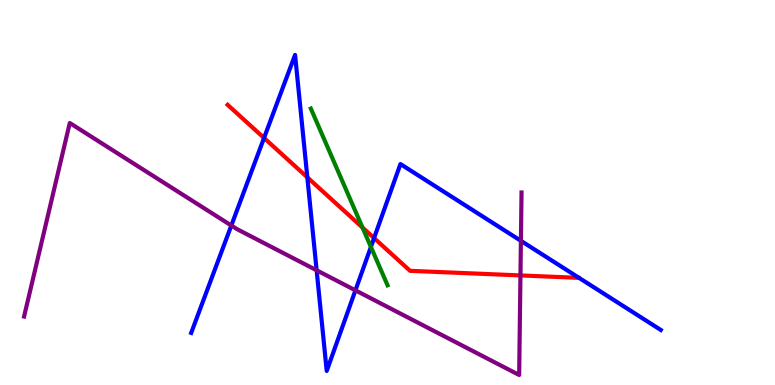[{'lines': ['blue', 'red'], 'intersections': [{'x': 3.41, 'y': 6.42}, {'x': 3.97, 'y': 5.39}, {'x': 4.83, 'y': 3.82}]}, {'lines': ['green', 'red'], 'intersections': [{'x': 4.68, 'y': 4.09}]}, {'lines': ['purple', 'red'], 'intersections': [{'x': 6.72, 'y': 2.85}]}, {'lines': ['blue', 'green'], 'intersections': [{'x': 4.79, 'y': 3.59}]}, {'lines': ['blue', 'purple'], 'intersections': [{'x': 2.98, 'y': 4.14}, {'x': 4.09, 'y': 2.98}, {'x': 4.59, 'y': 2.46}, {'x': 6.72, 'y': 3.74}]}, {'lines': ['green', 'purple'], 'intersections': []}]